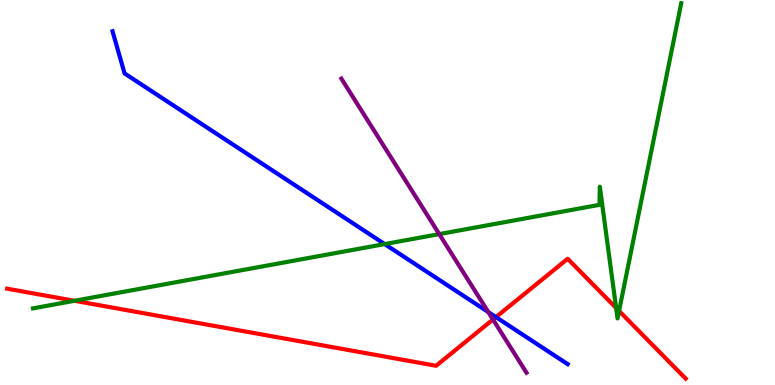[{'lines': ['blue', 'red'], 'intersections': [{'x': 6.4, 'y': 1.76}]}, {'lines': ['green', 'red'], 'intersections': [{'x': 0.961, 'y': 2.19}, {'x': 7.95, 'y': 2.0}, {'x': 7.99, 'y': 1.92}]}, {'lines': ['purple', 'red'], 'intersections': [{'x': 6.36, 'y': 1.7}]}, {'lines': ['blue', 'green'], 'intersections': [{'x': 4.96, 'y': 3.66}]}, {'lines': ['blue', 'purple'], 'intersections': [{'x': 6.3, 'y': 1.89}]}, {'lines': ['green', 'purple'], 'intersections': [{'x': 5.67, 'y': 3.92}]}]